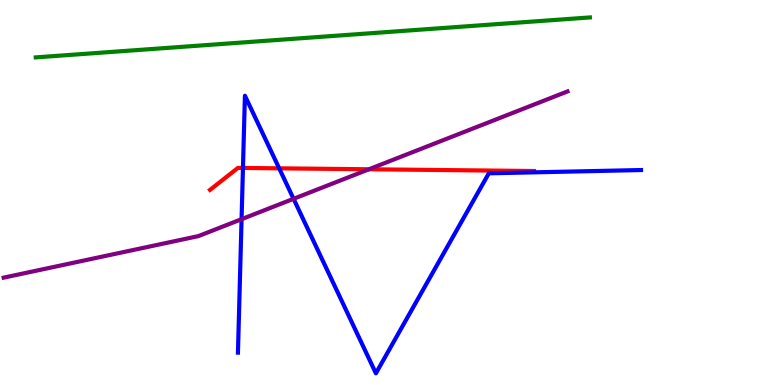[{'lines': ['blue', 'red'], 'intersections': [{'x': 3.13, 'y': 5.64}, {'x': 3.6, 'y': 5.63}]}, {'lines': ['green', 'red'], 'intersections': []}, {'lines': ['purple', 'red'], 'intersections': [{'x': 4.76, 'y': 5.6}]}, {'lines': ['blue', 'green'], 'intersections': []}, {'lines': ['blue', 'purple'], 'intersections': [{'x': 3.12, 'y': 4.31}, {'x': 3.79, 'y': 4.84}]}, {'lines': ['green', 'purple'], 'intersections': []}]